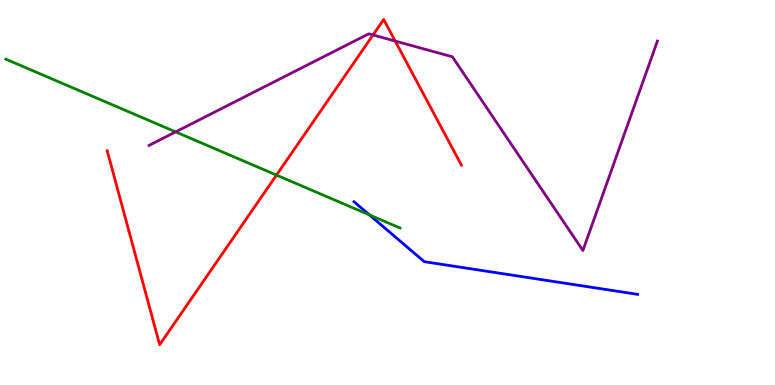[{'lines': ['blue', 'red'], 'intersections': []}, {'lines': ['green', 'red'], 'intersections': [{'x': 3.57, 'y': 5.45}]}, {'lines': ['purple', 'red'], 'intersections': [{'x': 4.81, 'y': 9.09}, {'x': 5.1, 'y': 8.93}]}, {'lines': ['blue', 'green'], 'intersections': [{'x': 4.77, 'y': 4.42}]}, {'lines': ['blue', 'purple'], 'intersections': []}, {'lines': ['green', 'purple'], 'intersections': [{'x': 2.27, 'y': 6.57}]}]